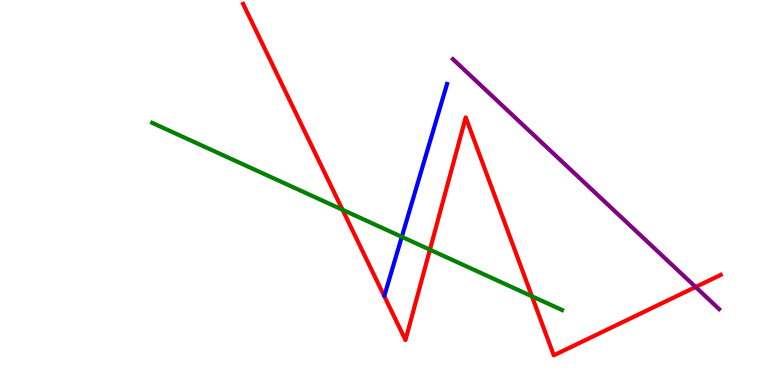[{'lines': ['blue', 'red'], 'intersections': []}, {'lines': ['green', 'red'], 'intersections': [{'x': 4.42, 'y': 4.55}, {'x': 5.55, 'y': 3.51}, {'x': 6.86, 'y': 2.3}]}, {'lines': ['purple', 'red'], 'intersections': [{'x': 8.98, 'y': 2.55}]}, {'lines': ['blue', 'green'], 'intersections': [{'x': 5.18, 'y': 3.85}]}, {'lines': ['blue', 'purple'], 'intersections': []}, {'lines': ['green', 'purple'], 'intersections': []}]